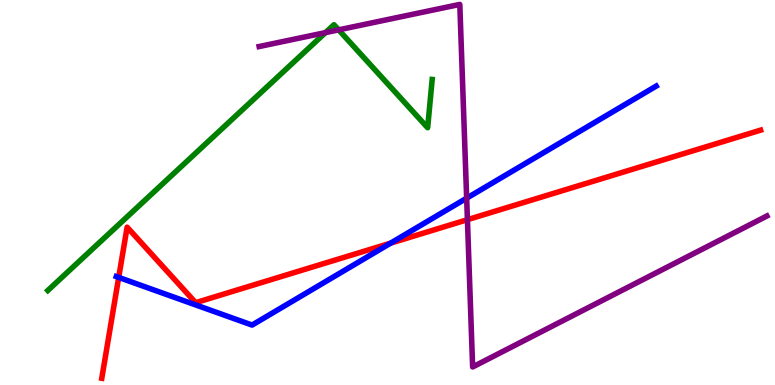[{'lines': ['blue', 'red'], 'intersections': [{'x': 1.53, 'y': 2.79}, {'x': 5.04, 'y': 3.68}]}, {'lines': ['green', 'red'], 'intersections': []}, {'lines': ['purple', 'red'], 'intersections': [{'x': 6.03, 'y': 4.29}]}, {'lines': ['blue', 'green'], 'intersections': []}, {'lines': ['blue', 'purple'], 'intersections': [{'x': 6.02, 'y': 4.85}]}, {'lines': ['green', 'purple'], 'intersections': [{'x': 4.2, 'y': 9.15}, {'x': 4.37, 'y': 9.22}]}]